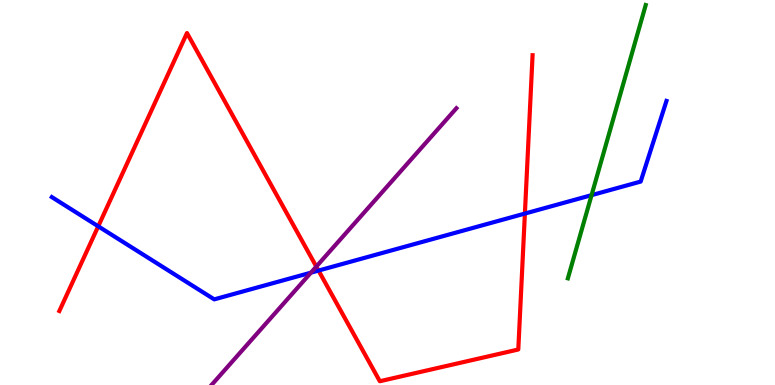[{'lines': ['blue', 'red'], 'intersections': [{'x': 1.27, 'y': 4.12}, {'x': 4.11, 'y': 2.97}, {'x': 6.77, 'y': 4.45}]}, {'lines': ['green', 'red'], 'intersections': []}, {'lines': ['purple', 'red'], 'intersections': [{'x': 4.08, 'y': 3.08}]}, {'lines': ['blue', 'green'], 'intersections': [{'x': 7.63, 'y': 4.93}]}, {'lines': ['blue', 'purple'], 'intersections': [{'x': 4.01, 'y': 2.92}]}, {'lines': ['green', 'purple'], 'intersections': []}]